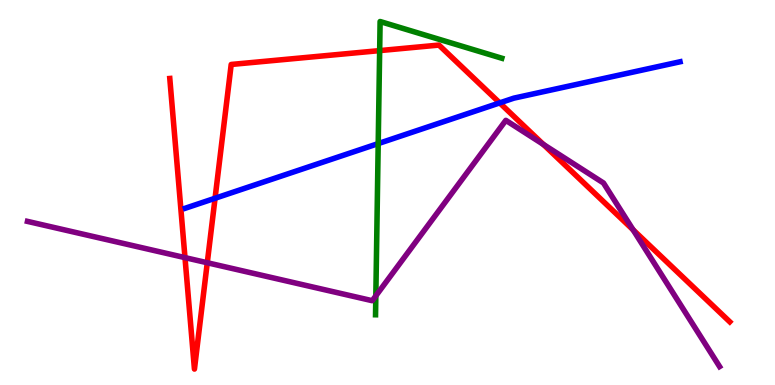[{'lines': ['blue', 'red'], 'intersections': [{'x': 2.77, 'y': 4.85}, {'x': 6.45, 'y': 7.33}]}, {'lines': ['green', 'red'], 'intersections': [{'x': 4.9, 'y': 8.69}]}, {'lines': ['purple', 'red'], 'intersections': [{'x': 2.39, 'y': 3.31}, {'x': 2.67, 'y': 3.18}, {'x': 7.01, 'y': 6.25}, {'x': 8.17, 'y': 4.03}]}, {'lines': ['blue', 'green'], 'intersections': [{'x': 4.88, 'y': 6.27}]}, {'lines': ['blue', 'purple'], 'intersections': []}, {'lines': ['green', 'purple'], 'intersections': [{'x': 4.85, 'y': 2.32}]}]